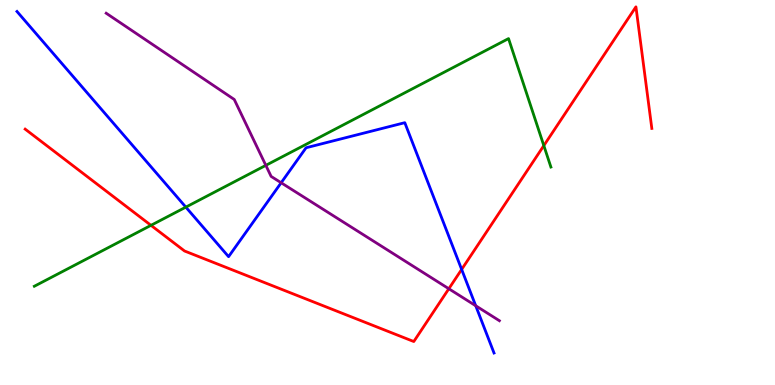[{'lines': ['blue', 'red'], 'intersections': [{'x': 5.96, 'y': 3.0}]}, {'lines': ['green', 'red'], 'intersections': [{'x': 1.95, 'y': 4.15}, {'x': 7.02, 'y': 6.22}]}, {'lines': ['purple', 'red'], 'intersections': [{'x': 5.79, 'y': 2.5}]}, {'lines': ['blue', 'green'], 'intersections': [{'x': 2.4, 'y': 4.62}]}, {'lines': ['blue', 'purple'], 'intersections': [{'x': 3.63, 'y': 5.25}, {'x': 6.14, 'y': 2.06}]}, {'lines': ['green', 'purple'], 'intersections': [{'x': 3.43, 'y': 5.71}]}]